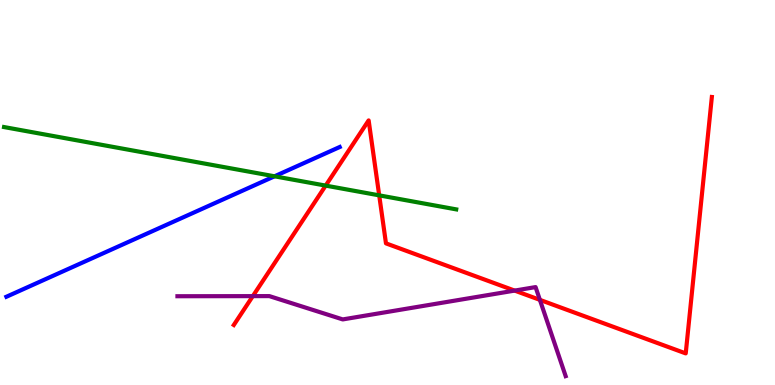[{'lines': ['blue', 'red'], 'intersections': []}, {'lines': ['green', 'red'], 'intersections': [{'x': 4.2, 'y': 5.18}, {'x': 4.89, 'y': 4.93}]}, {'lines': ['purple', 'red'], 'intersections': [{'x': 3.26, 'y': 2.31}, {'x': 6.64, 'y': 2.45}, {'x': 6.97, 'y': 2.21}]}, {'lines': ['blue', 'green'], 'intersections': [{'x': 3.54, 'y': 5.42}]}, {'lines': ['blue', 'purple'], 'intersections': []}, {'lines': ['green', 'purple'], 'intersections': []}]